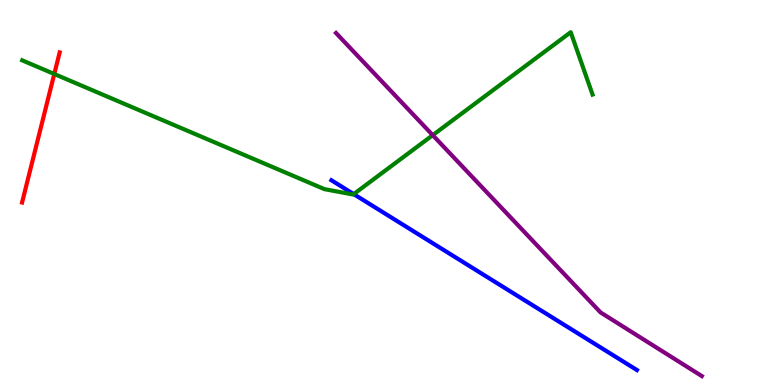[{'lines': ['blue', 'red'], 'intersections': []}, {'lines': ['green', 'red'], 'intersections': [{'x': 0.7, 'y': 8.08}]}, {'lines': ['purple', 'red'], 'intersections': []}, {'lines': ['blue', 'green'], 'intersections': [{'x': 4.56, 'y': 4.96}]}, {'lines': ['blue', 'purple'], 'intersections': []}, {'lines': ['green', 'purple'], 'intersections': [{'x': 5.58, 'y': 6.49}]}]